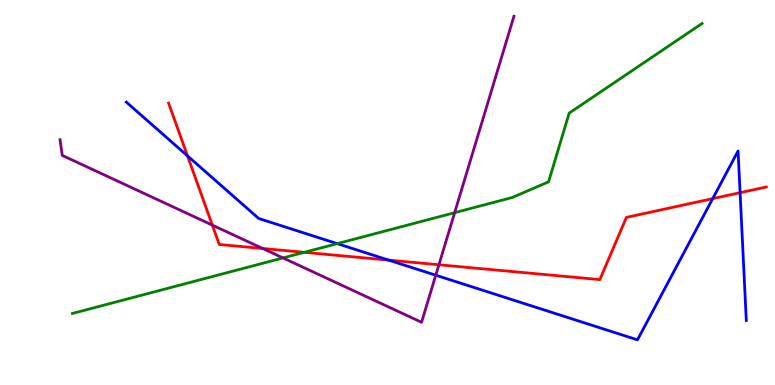[{'lines': ['blue', 'red'], 'intersections': [{'x': 2.42, 'y': 5.95}, {'x': 5.01, 'y': 3.24}, {'x': 9.2, 'y': 4.84}, {'x': 9.55, 'y': 5.0}]}, {'lines': ['green', 'red'], 'intersections': [{'x': 3.93, 'y': 3.45}]}, {'lines': ['purple', 'red'], 'intersections': [{'x': 2.74, 'y': 4.15}, {'x': 3.39, 'y': 3.55}, {'x': 5.66, 'y': 3.12}]}, {'lines': ['blue', 'green'], 'intersections': [{'x': 4.35, 'y': 3.67}]}, {'lines': ['blue', 'purple'], 'intersections': [{'x': 5.62, 'y': 2.85}]}, {'lines': ['green', 'purple'], 'intersections': [{'x': 3.65, 'y': 3.3}, {'x': 5.87, 'y': 4.48}]}]